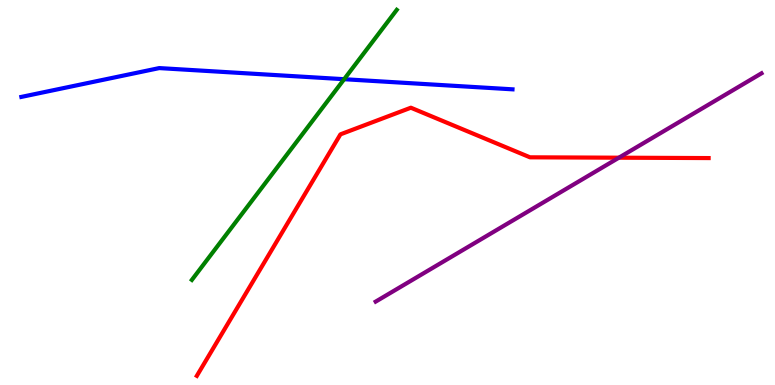[{'lines': ['blue', 'red'], 'intersections': []}, {'lines': ['green', 'red'], 'intersections': []}, {'lines': ['purple', 'red'], 'intersections': [{'x': 7.99, 'y': 5.9}]}, {'lines': ['blue', 'green'], 'intersections': [{'x': 4.44, 'y': 7.94}]}, {'lines': ['blue', 'purple'], 'intersections': []}, {'lines': ['green', 'purple'], 'intersections': []}]